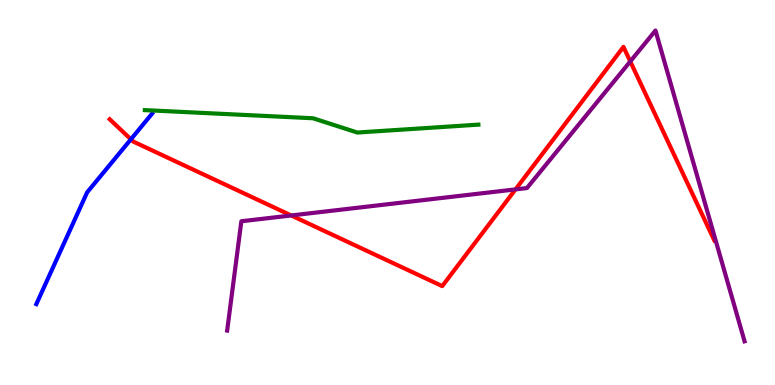[{'lines': ['blue', 'red'], 'intersections': [{'x': 1.69, 'y': 6.38}]}, {'lines': ['green', 'red'], 'intersections': []}, {'lines': ['purple', 'red'], 'intersections': [{'x': 3.76, 'y': 4.4}, {'x': 6.65, 'y': 5.08}, {'x': 8.13, 'y': 8.4}]}, {'lines': ['blue', 'green'], 'intersections': []}, {'lines': ['blue', 'purple'], 'intersections': []}, {'lines': ['green', 'purple'], 'intersections': []}]